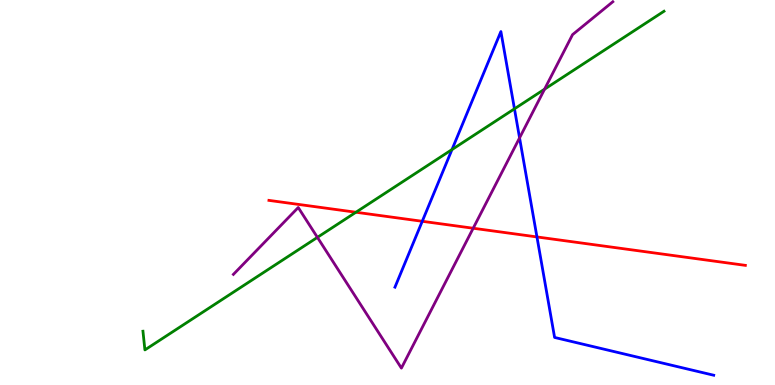[{'lines': ['blue', 'red'], 'intersections': [{'x': 5.45, 'y': 4.25}, {'x': 6.93, 'y': 3.85}]}, {'lines': ['green', 'red'], 'intersections': [{'x': 4.59, 'y': 4.49}]}, {'lines': ['purple', 'red'], 'intersections': [{'x': 6.11, 'y': 4.07}]}, {'lines': ['blue', 'green'], 'intersections': [{'x': 5.83, 'y': 6.11}, {'x': 6.64, 'y': 7.17}]}, {'lines': ['blue', 'purple'], 'intersections': [{'x': 6.7, 'y': 6.42}]}, {'lines': ['green', 'purple'], 'intersections': [{'x': 4.1, 'y': 3.83}, {'x': 7.03, 'y': 7.68}]}]